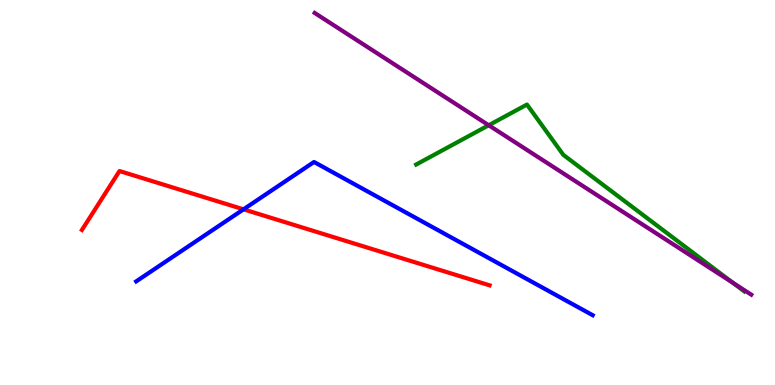[{'lines': ['blue', 'red'], 'intersections': [{'x': 3.14, 'y': 4.56}]}, {'lines': ['green', 'red'], 'intersections': []}, {'lines': ['purple', 'red'], 'intersections': []}, {'lines': ['blue', 'green'], 'intersections': []}, {'lines': ['blue', 'purple'], 'intersections': []}, {'lines': ['green', 'purple'], 'intersections': [{'x': 6.31, 'y': 6.75}, {'x': 9.46, 'y': 2.66}]}]